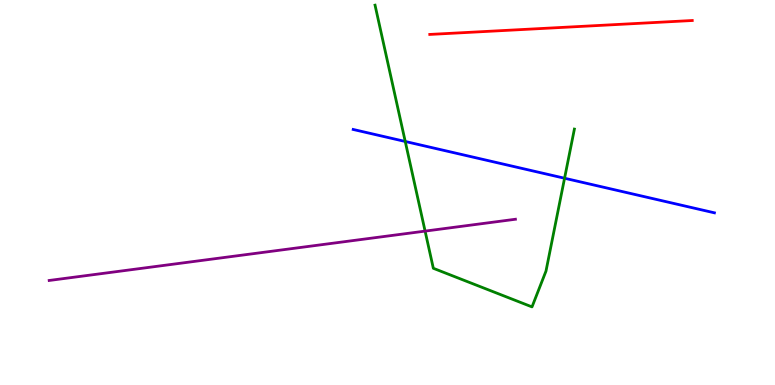[{'lines': ['blue', 'red'], 'intersections': []}, {'lines': ['green', 'red'], 'intersections': []}, {'lines': ['purple', 'red'], 'intersections': []}, {'lines': ['blue', 'green'], 'intersections': [{'x': 5.23, 'y': 6.33}, {'x': 7.28, 'y': 5.37}]}, {'lines': ['blue', 'purple'], 'intersections': []}, {'lines': ['green', 'purple'], 'intersections': [{'x': 5.49, 'y': 4.0}]}]